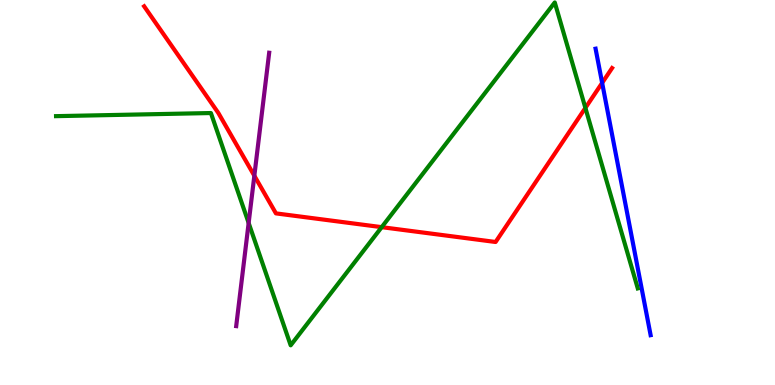[{'lines': ['blue', 'red'], 'intersections': [{'x': 7.77, 'y': 7.85}]}, {'lines': ['green', 'red'], 'intersections': [{'x': 4.93, 'y': 4.1}, {'x': 7.55, 'y': 7.2}]}, {'lines': ['purple', 'red'], 'intersections': [{'x': 3.28, 'y': 5.44}]}, {'lines': ['blue', 'green'], 'intersections': []}, {'lines': ['blue', 'purple'], 'intersections': []}, {'lines': ['green', 'purple'], 'intersections': [{'x': 3.21, 'y': 4.21}]}]